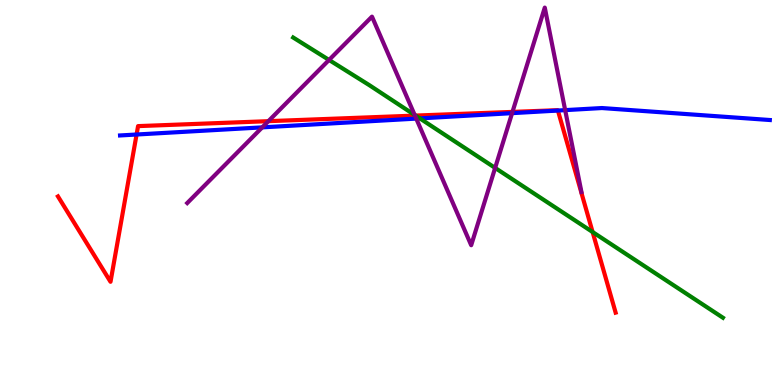[{'lines': ['blue', 'red'], 'intersections': [{'x': 1.76, 'y': 6.51}, {'x': 7.2, 'y': 7.13}]}, {'lines': ['green', 'red'], 'intersections': [{'x': 5.36, 'y': 7.0}, {'x': 7.65, 'y': 3.97}]}, {'lines': ['purple', 'red'], 'intersections': [{'x': 3.46, 'y': 6.85}, {'x': 5.35, 'y': 7.0}, {'x': 6.61, 'y': 7.09}]}, {'lines': ['blue', 'green'], 'intersections': [{'x': 5.42, 'y': 6.92}]}, {'lines': ['blue', 'purple'], 'intersections': [{'x': 3.38, 'y': 6.69}, {'x': 5.37, 'y': 6.92}, {'x': 6.61, 'y': 7.06}, {'x': 7.29, 'y': 7.14}]}, {'lines': ['green', 'purple'], 'intersections': [{'x': 4.25, 'y': 8.44}, {'x': 5.35, 'y': 7.01}, {'x': 6.39, 'y': 5.64}]}]